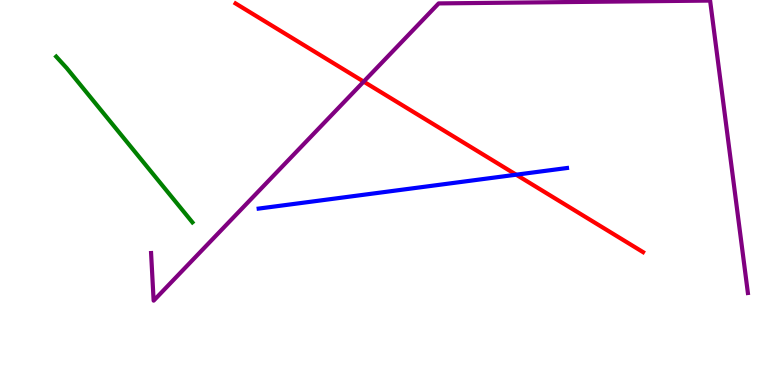[{'lines': ['blue', 'red'], 'intersections': [{'x': 6.66, 'y': 5.46}]}, {'lines': ['green', 'red'], 'intersections': []}, {'lines': ['purple', 'red'], 'intersections': [{'x': 4.69, 'y': 7.88}]}, {'lines': ['blue', 'green'], 'intersections': []}, {'lines': ['blue', 'purple'], 'intersections': []}, {'lines': ['green', 'purple'], 'intersections': []}]